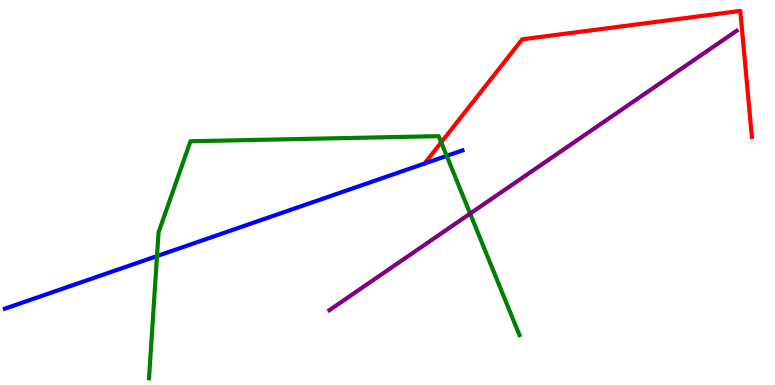[{'lines': ['blue', 'red'], 'intersections': []}, {'lines': ['green', 'red'], 'intersections': [{'x': 5.69, 'y': 6.3}]}, {'lines': ['purple', 'red'], 'intersections': []}, {'lines': ['blue', 'green'], 'intersections': [{'x': 2.03, 'y': 3.35}, {'x': 5.76, 'y': 5.95}]}, {'lines': ['blue', 'purple'], 'intersections': []}, {'lines': ['green', 'purple'], 'intersections': [{'x': 6.07, 'y': 4.45}]}]